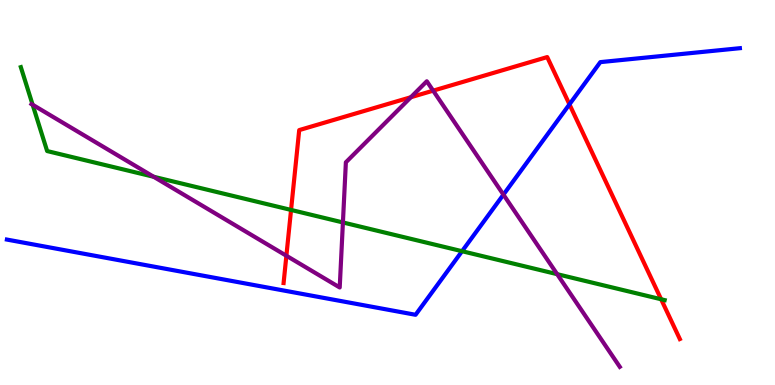[{'lines': ['blue', 'red'], 'intersections': [{'x': 7.35, 'y': 7.29}]}, {'lines': ['green', 'red'], 'intersections': [{'x': 3.76, 'y': 4.55}, {'x': 8.53, 'y': 2.23}]}, {'lines': ['purple', 'red'], 'intersections': [{'x': 3.7, 'y': 3.36}, {'x': 5.3, 'y': 7.47}, {'x': 5.59, 'y': 7.65}]}, {'lines': ['blue', 'green'], 'intersections': [{'x': 5.96, 'y': 3.48}]}, {'lines': ['blue', 'purple'], 'intersections': [{'x': 6.5, 'y': 4.94}]}, {'lines': ['green', 'purple'], 'intersections': [{'x': 0.421, 'y': 7.28}, {'x': 1.98, 'y': 5.41}, {'x': 4.42, 'y': 4.22}, {'x': 7.19, 'y': 2.88}]}]